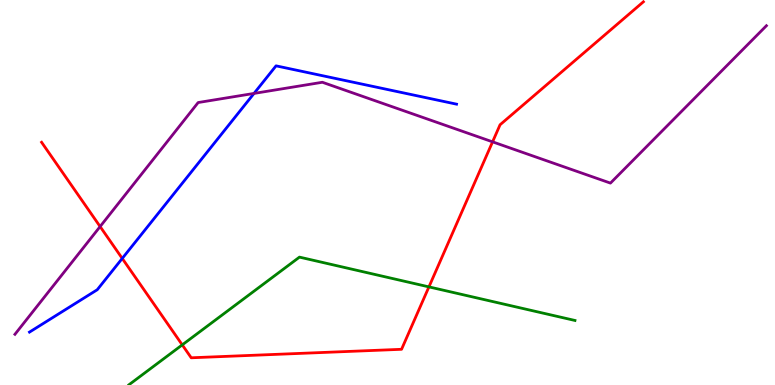[{'lines': ['blue', 'red'], 'intersections': [{'x': 1.58, 'y': 3.29}]}, {'lines': ['green', 'red'], 'intersections': [{'x': 2.35, 'y': 1.04}, {'x': 5.53, 'y': 2.55}]}, {'lines': ['purple', 'red'], 'intersections': [{'x': 1.29, 'y': 4.12}, {'x': 6.36, 'y': 6.32}]}, {'lines': ['blue', 'green'], 'intersections': []}, {'lines': ['blue', 'purple'], 'intersections': [{'x': 3.28, 'y': 7.57}]}, {'lines': ['green', 'purple'], 'intersections': []}]